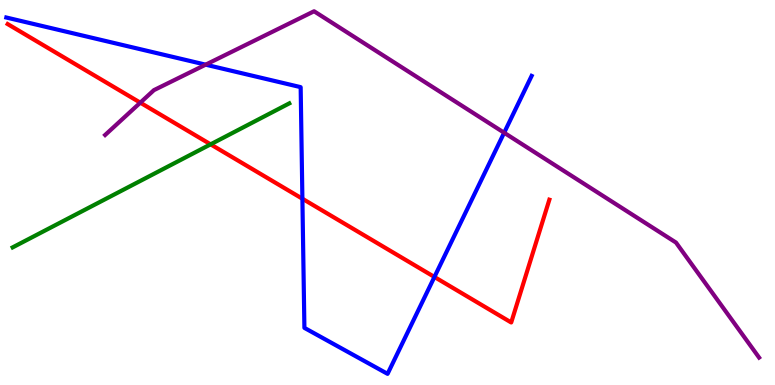[{'lines': ['blue', 'red'], 'intersections': [{'x': 3.9, 'y': 4.84}, {'x': 5.61, 'y': 2.81}]}, {'lines': ['green', 'red'], 'intersections': [{'x': 2.72, 'y': 6.25}]}, {'lines': ['purple', 'red'], 'intersections': [{'x': 1.81, 'y': 7.33}]}, {'lines': ['blue', 'green'], 'intersections': []}, {'lines': ['blue', 'purple'], 'intersections': [{'x': 2.65, 'y': 8.32}, {'x': 6.51, 'y': 6.55}]}, {'lines': ['green', 'purple'], 'intersections': []}]